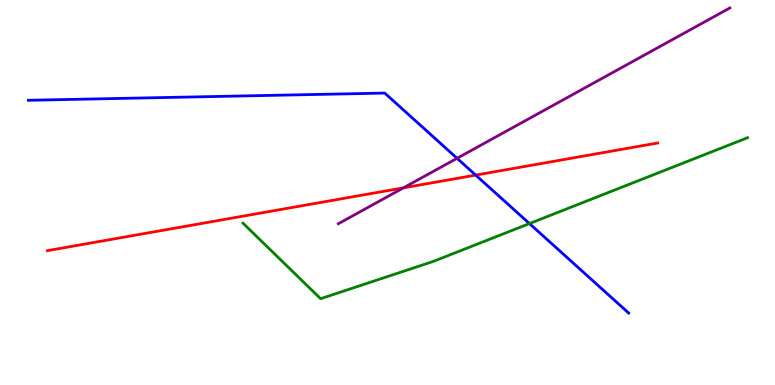[{'lines': ['blue', 'red'], 'intersections': [{'x': 6.14, 'y': 5.45}]}, {'lines': ['green', 'red'], 'intersections': []}, {'lines': ['purple', 'red'], 'intersections': [{'x': 5.21, 'y': 5.12}]}, {'lines': ['blue', 'green'], 'intersections': [{'x': 6.83, 'y': 4.19}]}, {'lines': ['blue', 'purple'], 'intersections': [{'x': 5.9, 'y': 5.89}]}, {'lines': ['green', 'purple'], 'intersections': []}]